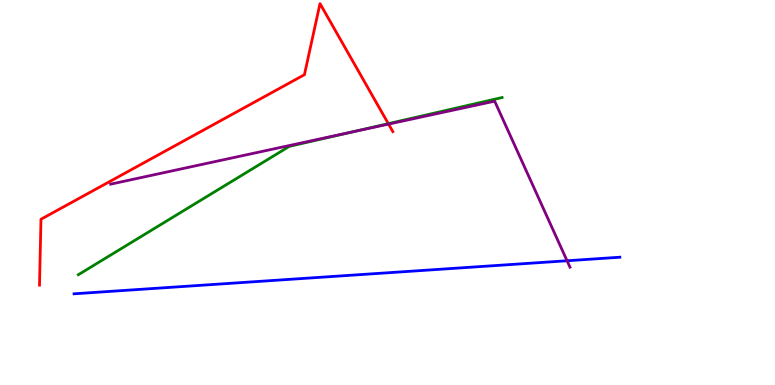[{'lines': ['blue', 'red'], 'intersections': []}, {'lines': ['green', 'red'], 'intersections': [{'x': 5.01, 'y': 6.79}]}, {'lines': ['purple', 'red'], 'intersections': [{'x': 5.01, 'y': 6.78}]}, {'lines': ['blue', 'green'], 'intersections': []}, {'lines': ['blue', 'purple'], 'intersections': [{'x': 7.32, 'y': 3.23}]}, {'lines': ['green', 'purple'], 'intersections': [{'x': 4.53, 'y': 6.57}]}]